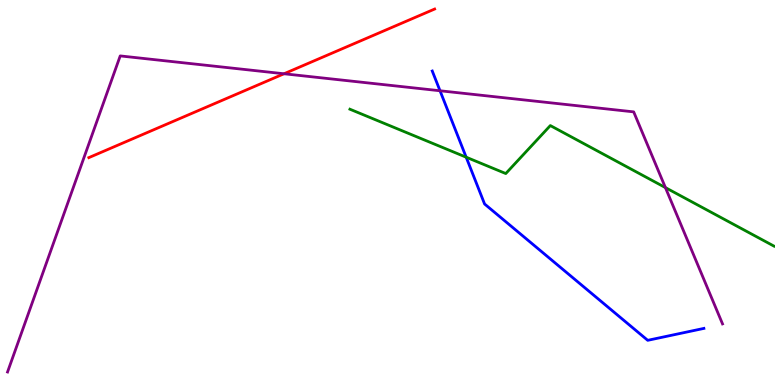[{'lines': ['blue', 'red'], 'intersections': []}, {'lines': ['green', 'red'], 'intersections': []}, {'lines': ['purple', 'red'], 'intersections': [{'x': 3.66, 'y': 8.08}]}, {'lines': ['blue', 'green'], 'intersections': [{'x': 6.02, 'y': 5.92}]}, {'lines': ['blue', 'purple'], 'intersections': [{'x': 5.68, 'y': 7.64}]}, {'lines': ['green', 'purple'], 'intersections': [{'x': 8.59, 'y': 5.13}]}]